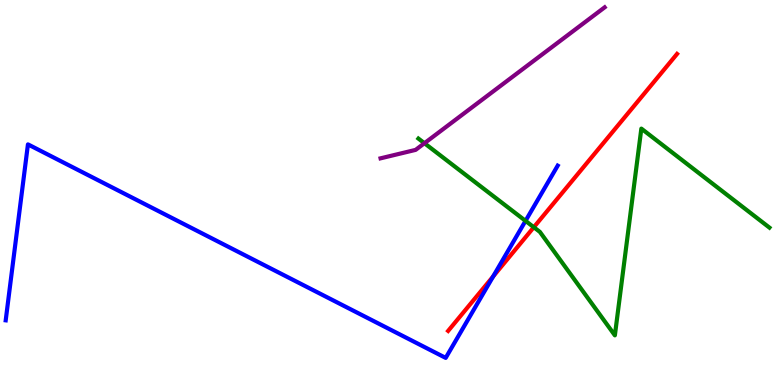[{'lines': ['blue', 'red'], 'intersections': [{'x': 6.36, 'y': 2.82}]}, {'lines': ['green', 'red'], 'intersections': [{'x': 6.89, 'y': 4.1}]}, {'lines': ['purple', 'red'], 'intersections': []}, {'lines': ['blue', 'green'], 'intersections': [{'x': 6.78, 'y': 4.26}]}, {'lines': ['blue', 'purple'], 'intersections': []}, {'lines': ['green', 'purple'], 'intersections': [{'x': 5.48, 'y': 6.28}]}]